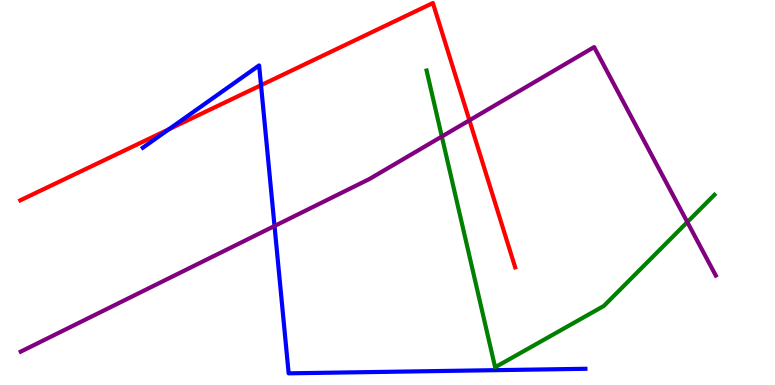[{'lines': ['blue', 'red'], 'intersections': [{'x': 2.18, 'y': 6.64}, {'x': 3.37, 'y': 7.79}]}, {'lines': ['green', 'red'], 'intersections': []}, {'lines': ['purple', 'red'], 'intersections': [{'x': 6.06, 'y': 6.87}]}, {'lines': ['blue', 'green'], 'intersections': []}, {'lines': ['blue', 'purple'], 'intersections': [{'x': 3.54, 'y': 4.13}]}, {'lines': ['green', 'purple'], 'intersections': [{'x': 5.7, 'y': 6.45}, {'x': 8.87, 'y': 4.23}]}]